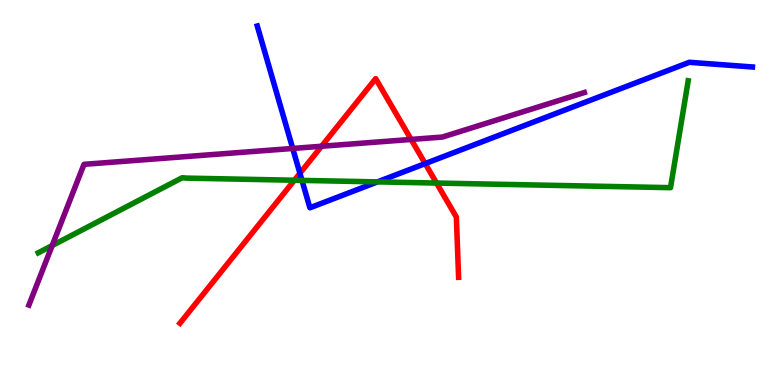[{'lines': ['blue', 'red'], 'intersections': [{'x': 3.87, 'y': 5.5}, {'x': 5.49, 'y': 5.75}]}, {'lines': ['green', 'red'], 'intersections': [{'x': 3.8, 'y': 5.32}, {'x': 5.63, 'y': 5.25}]}, {'lines': ['purple', 'red'], 'intersections': [{'x': 4.15, 'y': 6.2}, {'x': 5.3, 'y': 6.38}]}, {'lines': ['blue', 'green'], 'intersections': [{'x': 3.9, 'y': 5.31}, {'x': 4.87, 'y': 5.28}]}, {'lines': ['blue', 'purple'], 'intersections': [{'x': 3.78, 'y': 6.14}]}, {'lines': ['green', 'purple'], 'intersections': [{'x': 0.673, 'y': 3.62}]}]